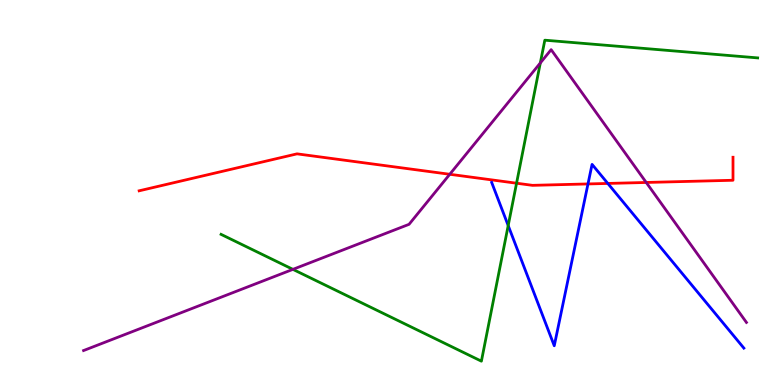[{'lines': ['blue', 'red'], 'intersections': [{'x': 7.59, 'y': 5.22}, {'x': 7.84, 'y': 5.24}]}, {'lines': ['green', 'red'], 'intersections': [{'x': 6.67, 'y': 5.24}]}, {'lines': ['purple', 'red'], 'intersections': [{'x': 5.8, 'y': 5.47}, {'x': 8.34, 'y': 5.26}]}, {'lines': ['blue', 'green'], 'intersections': [{'x': 6.56, 'y': 4.14}]}, {'lines': ['blue', 'purple'], 'intersections': []}, {'lines': ['green', 'purple'], 'intersections': [{'x': 3.78, 'y': 3.0}, {'x': 6.97, 'y': 8.36}]}]